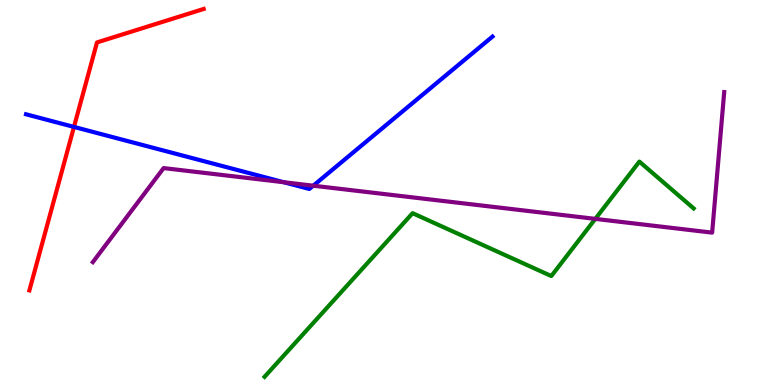[{'lines': ['blue', 'red'], 'intersections': [{'x': 0.954, 'y': 6.7}]}, {'lines': ['green', 'red'], 'intersections': []}, {'lines': ['purple', 'red'], 'intersections': []}, {'lines': ['blue', 'green'], 'intersections': []}, {'lines': ['blue', 'purple'], 'intersections': [{'x': 3.66, 'y': 5.27}, {'x': 4.04, 'y': 5.18}]}, {'lines': ['green', 'purple'], 'intersections': [{'x': 7.68, 'y': 4.31}]}]